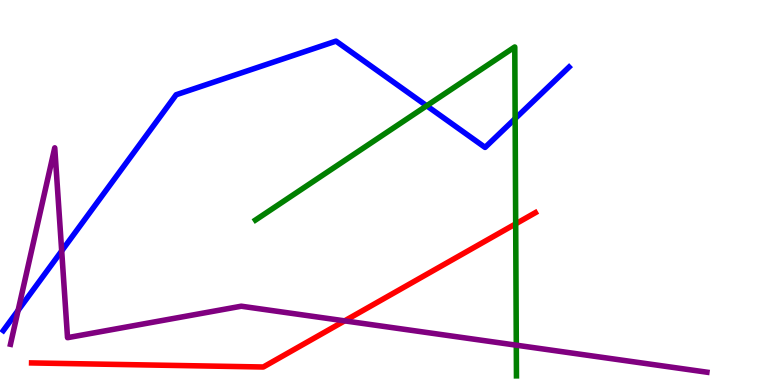[{'lines': ['blue', 'red'], 'intersections': []}, {'lines': ['green', 'red'], 'intersections': [{'x': 6.65, 'y': 4.19}]}, {'lines': ['purple', 'red'], 'intersections': [{'x': 4.45, 'y': 1.67}]}, {'lines': ['blue', 'green'], 'intersections': [{'x': 5.51, 'y': 7.25}, {'x': 6.65, 'y': 6.92}]}, {'lines': ['blue', 'purple'], 'intersections': [{'x': 0.234, 'y': 1.94}, {'x': 0.796, 'y': 3.48}]}, {'lines': ['green', 'purple'], 'intersections': [{'x': 6.66, 'y': 1.03}]}]